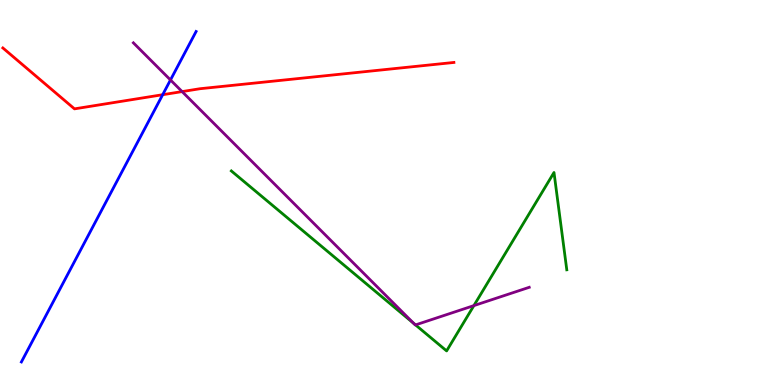[{'lines': ['blue', 'red'], 'intersections': [{'x': 2.1, 'y': 7.54}]}, {'lines': ['green', 'red'], 'intersections': []}, {'lines': ['purple', 'red'], 'intersections': [{'x': 2.35, 'y': 7.62}]}, {'lines': ['blue', 'green'], 'intersections': []}, {'lines': ['blue', 'purple'], 'intersections': [{'x': 2.2, 'y': 7.92}]}, {'lines': ['green', 'purple'], 'intersections': [{'x': 5.34, 'y': 1.6}, {'x': 5.36, 'y': 1.56}, {'x': 6.11, 'y': 2.06}]}]